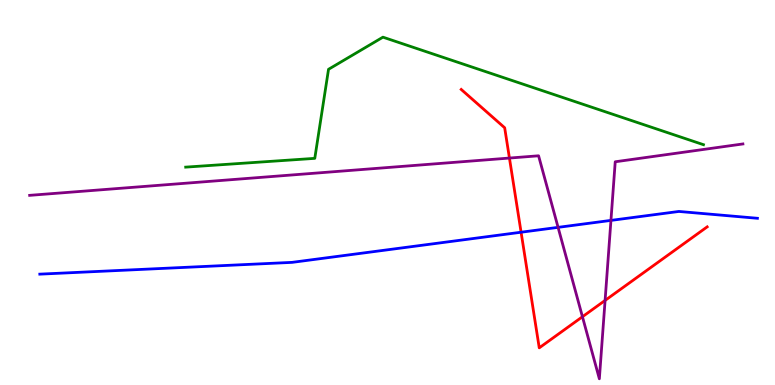[{'lines': ['blue', 'red'], 'intersections': [{'x': 6.72, 'y': 3.97}]}, {'lines': ['green', 'red'], 'intersections': []}, {'lines': ['purple', 'red'], 'intersections': [{'x': 6.57, 'y': 5.89}, {'x': 7.52, 'y': 1.77}, {'x': 7.81, 'y': 2.2}]}, {'lines': ['blue', 'green'], 'intersections': []}, {'lines': ['blue', 'purple'], 'intersections': [{'x': 7.2, 'y': 4.09}, {'x': 7.88, 'y': 4.28}]}, {'lines': ['green', 'purple'], 'intersections': []}]